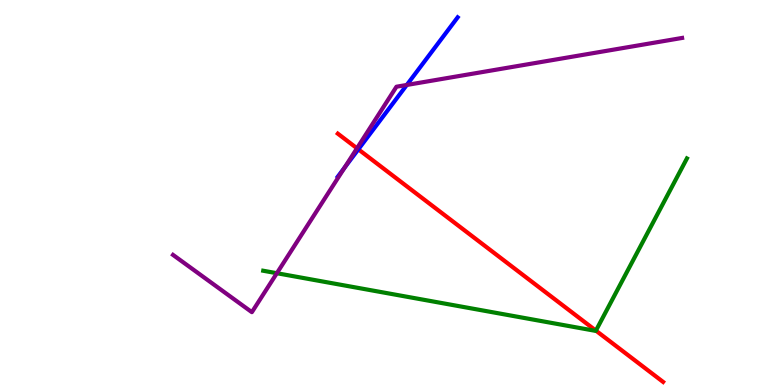[{'lines': ['blue', 'red'], 'intersections': [{'x': 4.62, 'y': 6.12}]}, {'lines': ['green', 'red'], 'intersections': [{'x': 7.69, 'y': 1.41}]}, {'lines': ['purple', 'red'], 'intersections': [{'x': 4.61, 'y': 6.15}]}, {'lines': ['blue', 'green'], 'intersections': []}, {'lines': ['blue', 'purple'], 'intersections': [{'x': 4.45, 'y': 5.64}, {'x': 5.25, 'y': 7.79}]}, {'lines': ['green', 'purple'], 'intersections': [{'x': 3.57, 'y': 2.9}]}]